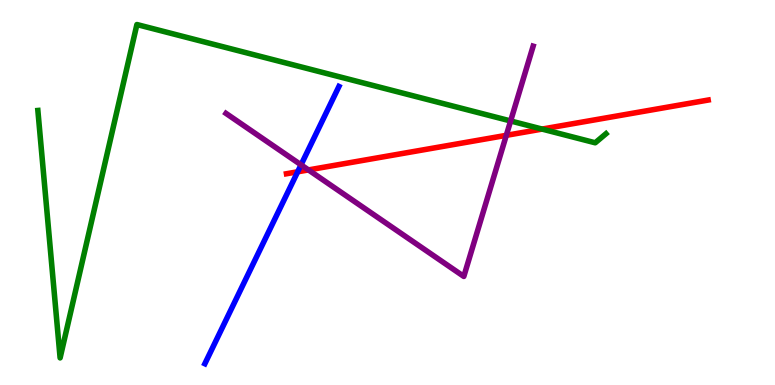[{'lines': ['blue', 'red'], 'intersections': [{'x': 3.84, 'y': 5.54}]}, {'lines': ['green', 'red'], 'intersections': [{'x': 6.99, 'y': 6.65}]}, {'lines': ['purple', 'red'], 'intersections': [{'x': 3.98, 'y': 5.59}, {'x': 6.53, 'y': 6.48}]}, {'lines': ['blue', 'green'], 'intersections': []}, {'lines': ['blue', 'purple'], 'intersections': [{'x': 3.88, 'y': 5.72}]}, {'lines': ['green', 'purple'], 'intersections': [{'x': 6.59, 'y': 6.86}]}]